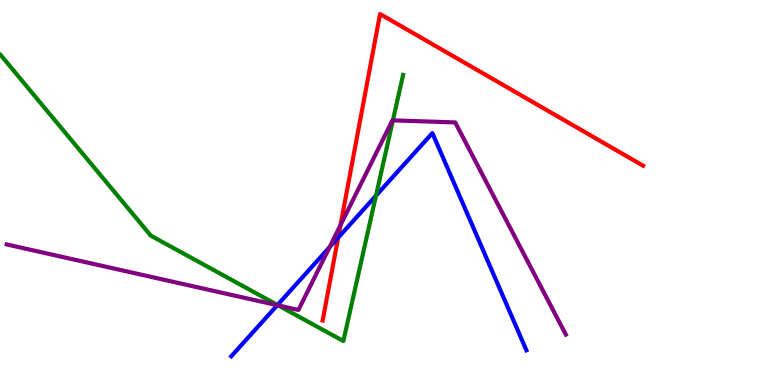[{'lines': ['blue', 'red'], 'intersections': [{'x': 4.36, 'y': 3.83}]}, {'lines': ['green', 'red'], 'intersections': []}, {'lines': ['purple', 'red'], 'intersections': [{'x': 4.39, 'y': 4.15}]}, {'lines': ['blue', 'green'], 'intersections': [{'x': 3.58, 'y': 2.08}, {'x': 4.85, 'y': 4.92}]}, {'lines': ['blue', 'purple'], 'intersections': [{'x': 3.58, 'y': 2.07}, {'x': 4.25, 'y': 3.58}]}, {'lines': ['green', 'purple'], 'intersections': [{'x': 3.59, 'y': 2.07}, {'x': 5.07, 'y': 6.87}]}]